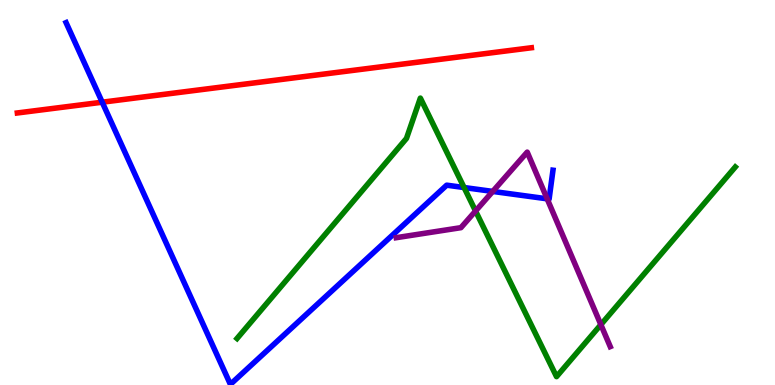[{'lines': ['blue', 'red'], 'intersections': [{'x': 1.32, 'y': 7.35}]}, {'lines': ['green', 'red'], 'intersections': []}, {'lines': ['purple', 'red'], 'intersections': []}, {'lines': ['blue', 'green'], 'intersections': [{'x': 5.99, 'y': 5.13}]}, {'lines': ['blue', 'purple'], 'intersections': [{'x': 6.36, 'y': 5.03}, {'x': 7.06, 'y': 4.84}]}, {'lines': ['green', 'purple'], 'intersections': [{'x': 6.14, 'y': 4.52}, {'x': 7.75, 'y': 1.57}]}]